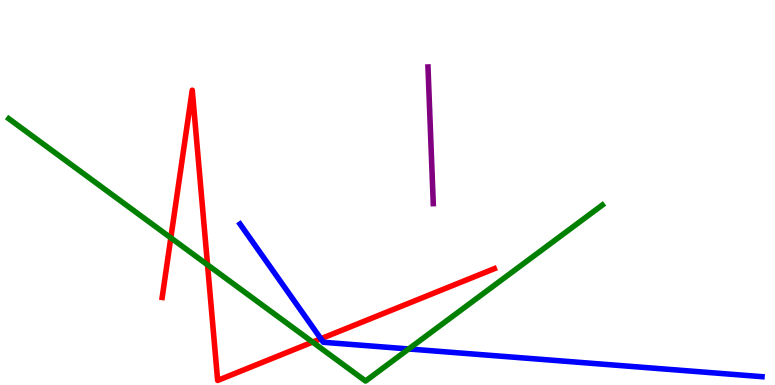[{'lines': ['blue', 'red'], 'intersections': [{'x': 4.14, 'y': 1.2}]}, {'lines': ['green', 'red'], 'intersections': [{'x': 2.2, 'y': 3.82}, {'x': 2.68, 'y': 3.12}, {'x': 4.03, 'y': 1.11}]}, {'lines': ['purple', 'red'], 'intersections': []}, {'lines': ['blue', 'green'], 'intersections': [{'x': 5.27, 'y': 0.936}]}, {'lines': ['blue', 'purple'], 'intersections': []}, {'lines': ['green', 'purple'], 'intersections': []}]